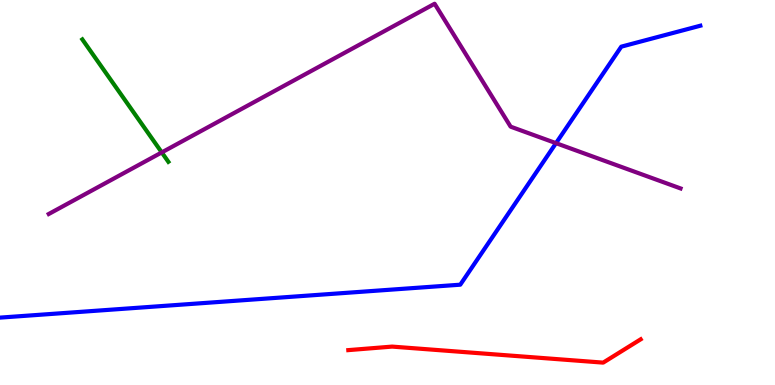[{'lines': ['blue', 'red'], 'intersections': []}, {'lines': ['green', 'red'], 'intersections': []}, {'lines': ['purple', 'red'], 'intersections': []}, {'lines': ['blue', 'green'], 'intersections': []}, {'lines': ['blue', 'purple'], 'intersections': [{'x': 7.17, 'y': 6.28}]}, {'lines': ['green', 'purple'], 'intersections': [{'x': 2.09, 'y': 6.04}]}]